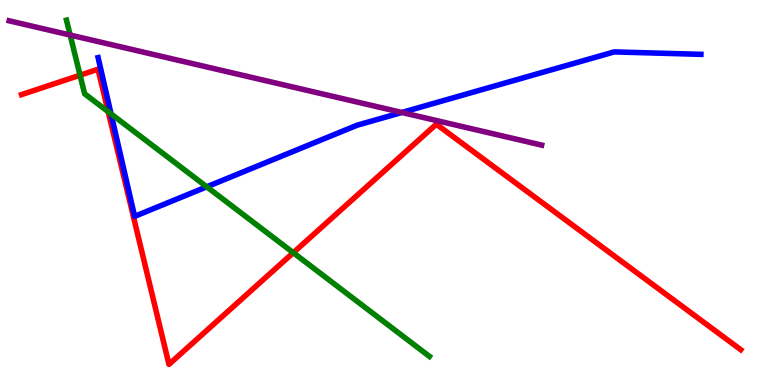[{'lines': ['blue', 'red'], 'intersections': []}, {'lines': ['green', 'red'], 'intersections': [{'x': 1.03, 'y': 8.05}, {'x': 1.4, 'y': 7.1}, {'x': 3.78, 'y': 3.44}]}, {'lines': ['purple', 'red'], 'intersections': []}, {'lines': ['blue', 'green'], 'intersections': [{'x': 1.43, 'y': 7.04}, {'x': 2.67, 'y': 5.15}]}, {'lines': ['blue', 'purple'], 'intersections': [{'x': 5.18, 'y': 7.08}]}, {'lines': ['green', 'purple'], 'intersections': [{'x': 0.905, 'y': 9.09}]}]